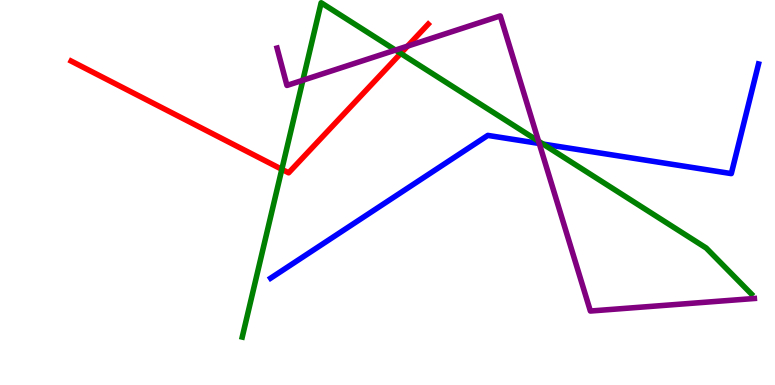[{'lines': ['blue', 'red'], 'intersections': []}, {'lines': ['green', 'red'], 'intersections': [{'x': 3.64, 'y': 5.6}, {'x': 5.17, 'y': 8.61}]}, {'lines': ['purple', 'red'], 'intersections': [{'x': 5.26, 'y': 8.8}]}, {'lines': ['blue', 'green'], 'intersections': [{'x': 7.01, 'y': 6.26}]}, {'lines': ['blue', 'purple'], 'intersections': [{'x': 6.96, 'y': 6.27}]}, {'lines': ['green', 'purple'], 'intersections': [{'x': 3.91, 'y': 7.92}, {'x': 5.1, 'y': 8.7}, {'x': 6.95, 'y': 6.33}]}]